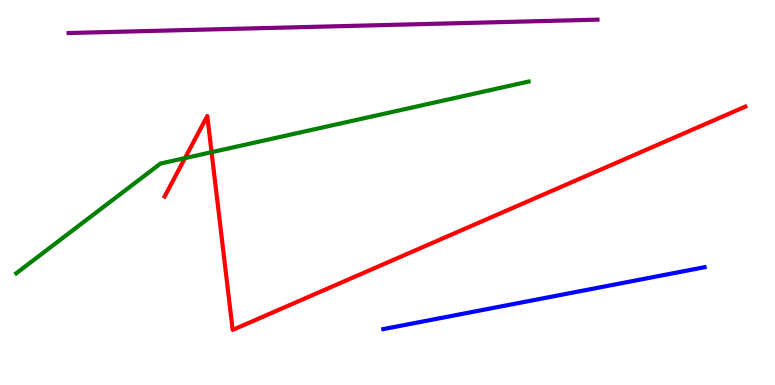[{'lines': ['blue', 'red'], 'intersections': []}, {'lines': ['green', 'red'], 'intersections': [{'x': 2.39, 'y': 5.89}, {'x': 2.73, 'y': 6.05}]}, {'lines': ['purple', 'red'], 'intersections': []}, {'lines': ['blue', 'green'], 'intersections': []}, {'lines': ['blue', 'purple'], 'intersections': []}, {'lines': ['green', 'purple'], 'intersections': []}]